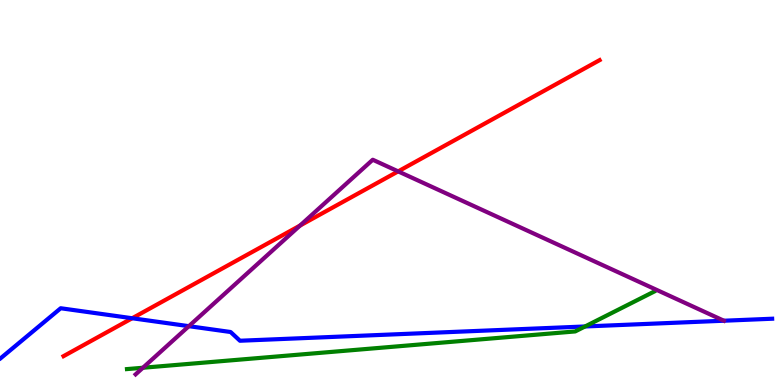[{'lines': ['blue', 'red'], 'intersections': [{'x': 1.71, 'y': 1.73}]}, {'lines': ['green', 'red'], 'intersections': []}, {'lines': ['purple', 'red'], 'intersections': [{'x': 3.87, 'y': 4.14}, {'x': 5.14, 'y': 5.55}]}, {'lines': ['blue', 'green'], 'intersections': [{'x': 7.55, 'y': 1.52}]}, {'lines': ['blue', 'purple'], 'intersections': [{'x': 2.44, 'y': 1.53}]}, {'lines': ['green', 'purple'], 'intersections': [{'x': 1.84, 'y': 0.448}]}]